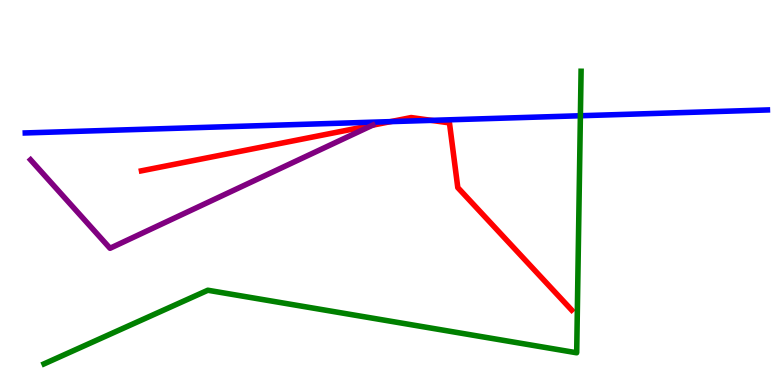[{'lines': ['blue', 'red'], 'intersections': [{'x': 5.04, 'y': 6.84}, {'x': 5.57, 'y': 6.87}]}, {'lines': ['green', 'red'], 'intersections': []}, {'lines': ['purple', 'red'], 'intersections': [{'x': 4.81, 'y': 6.75}]}, {'lines': ['blue', 'green'], 'intersections': [{'x': 7.49, 'y': 6.99}]}, {'lines': ['blue', 'purple'], 'intersections': []}, {'lines': ['green', 'purple'], 'intersections': []}]